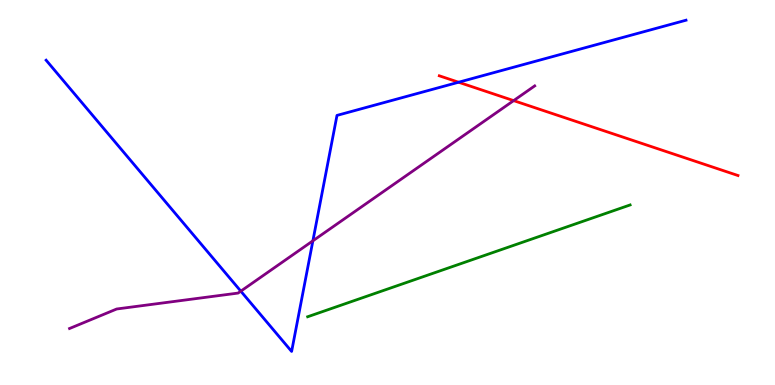[{'lines': ['blue', 'red'], 'intersections': [{'x': 5.92, 'y': 7.86}]}, {'lines': ['green', 'red'], 'intersections': []}, {'lines': ['purple', 'red'], 'intersections': [{'x': 6.63, 'y': 7.39}]}, {'lines': ['blue', 'green'], 'intersections': []}, {'lines': ['blue', 'purple'], 'intersections': [{'x': 3.11, 'y': 2.44}, {'x': 4.04, 'y': 3.74}]}, {'lines': ['green', 'purple'], 'intersections': []}]